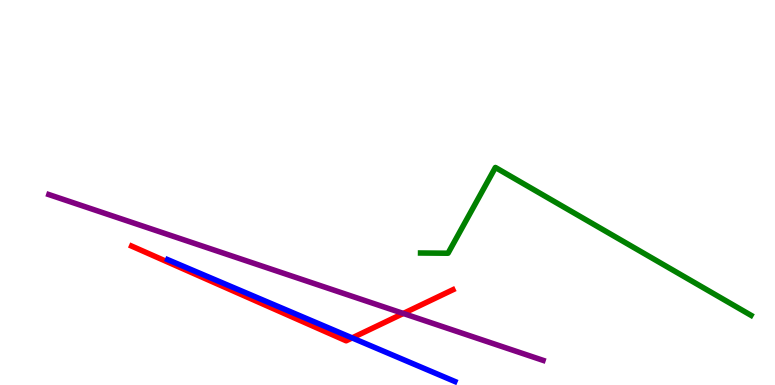[{'lines': ['blue', 'red'], 'intersections': [{'x': 4.54, 'y': 1.22}]}, {'lines': ['green', 'red'], 'intersections': []}, {'lines': ['purple', 'red'], 'intersections': [{'x': 5.2, 'y': 1.86}]}, {'lines': ['blue', 'green'], 'intersections': []}, {'lines': ['blue', 'purple'], 'intersections': []}, {'lines': ['green', 'purple'], 'intersections': []}]